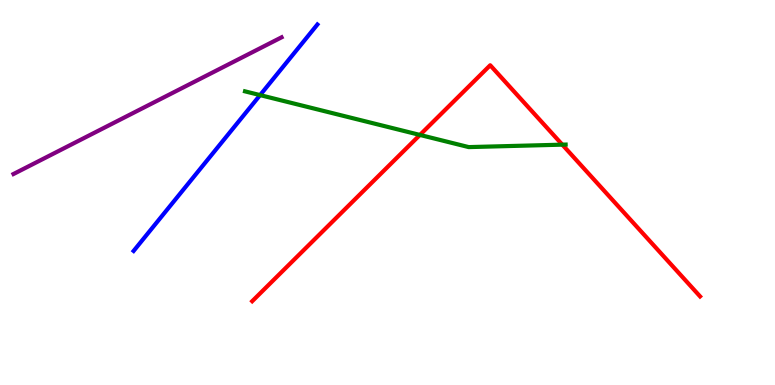[{'lines': ['blue', 'red'], 'intersections': []}, {'lines': ['green', 'red'], 'intersections': [{'x': 5.42, 'y': 6.5}, {'x': 7.26, 'y': 6.24}]}, {'lines': ['purple', 'red'], 'intersections': []}, {'lines': ['blue', 'green'], 'intersections': [{'x': 3.36, 'y': 7.53}]}, {'lines': ['blue', 'purple'], 'intersections': []}, {'lines': ['green', 'purple'], 'intersections': []}]